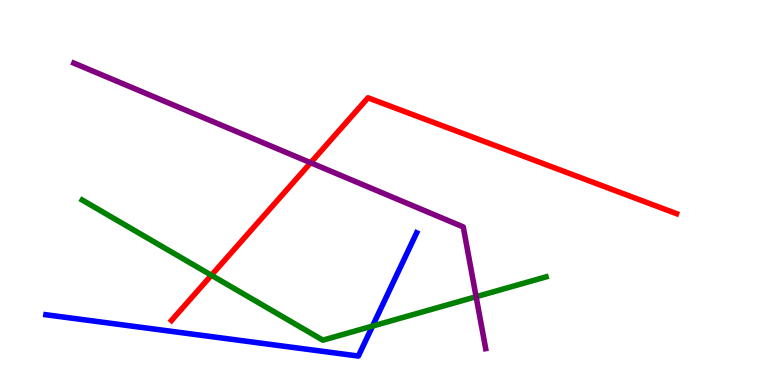[{'lines': ['blue', 'red'], 'intersections': []}, {'lines': ['green', 'red'], 'intersections': [{'x': 2.73, 'y': 2.85}]}, {'lines': ['purple', 'red'], 'intersections': [{'x': 4.01, 'y': 5.77}]}, {'lines': ['blue', 'green'], 'intersections': [{'x': 4.81, 'y': 1.53}]}, {'lines': ['blue', 'purple'], 'intersections': []}, {'lines': ['green', 'purple'], 'intersections': [{'x': 6.14, 'y': 2.29}]}]